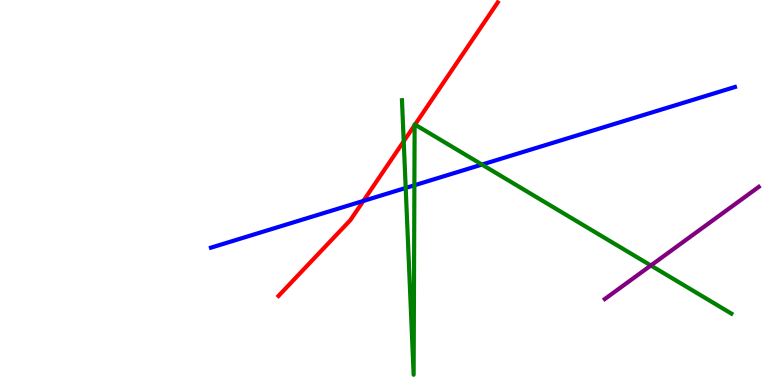[{'lines': ['blue', 'red'], 'intersections': [{'x': 4.69, 'y': 4.78}]}, {'lines': ['green', 'red'], 'intersections': [{'x': 5.21, 'y': 6.33}, {'x': 5.35, 'y': 6.75}, {'x': 5.36, 'y': 6.76}]}, {'lines': ['purple', 'red'], 'intersections': []}, {'lines': ['blue', 'green'], 'intersections': [{'x': 5.23, 'y': 5.12}, {'x': 5.35, 'y': 5.19}, {'x': 6.22, 'y': 5.73}]}, {'lines': ['blue', 'purple'], 'intersections': []}, {'lines': ['green', 'purple'], 'intersections': [{'x': 8.4, 'y': 3.1}]}]